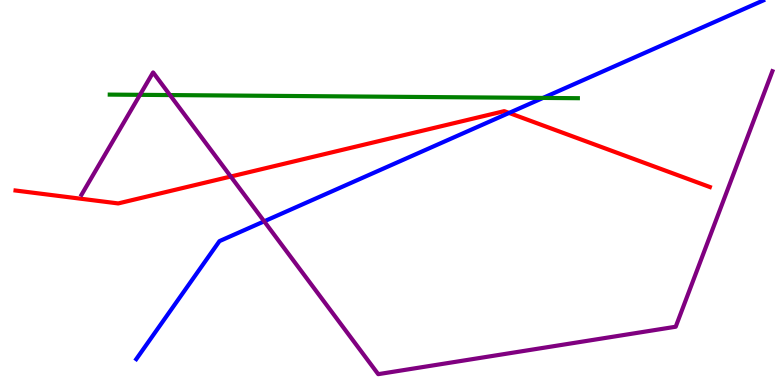[{'lines': ['blue', 'red'], 'intersections': [{'x': 6.57, 'y': 7.07}]}, {'lines': ['green', 'red'], 'intersections': []}, {'lines': ['purple', 'red'], 'intersections': [{'x': 2.98, 'y': 5.41}]}, {'lines': ['blue', 'green'], 'intersections': [{'x': 7.01, 'y': 7.46}]}, {'lines': ['blue', 'purple'], 'intersections': [{'x': 3.41, 'y': 4.25}]}, {'lines': ['green', 'purple'], 'intersections': [{'x': 1.81, 'y': 7.54}, {'x': 2.19, 'y': 7.53}]}]